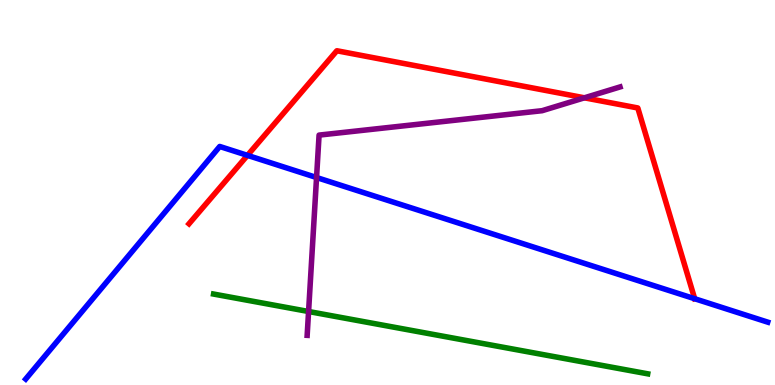[{'lines': ['blue', 'red'], 'intersections': [{'x': 3.19, 'y': 5.96}]}, {'lines': ['green', 'red'], 'intersections': []}, {'lines': ['purple', 'red'], 'intersections': [{'x': 7.54, 'y': 7.46}]}, {'lines': ['blue', 'green'], 'intersections': []}, {'lines': ['blue', 'purple'], 'intersections': [{'x': 4.08, 'y': 5.39}]}, {'lines': ['green', 'purple'], 'intersections': [{'x': 3.98, 'y': 1.91}]}]